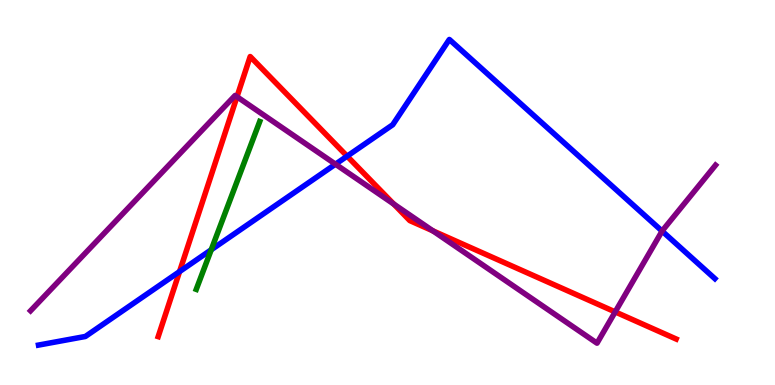[{'lines': ['blue', 'red'], 'intersections': [{'x': 2.32, 'y': 2.95}, {'x': 4.48, 'y': 5.94}]}, {'lines': ['green', 'red'], 'intersections': []}, {'lines': ['purple', 'red'], 'intersections': [{'x': 3.06, 'y': 7.49}, {'x': 5.08, 'y': 4.7}, {'x': 5.59, 'y': 4.0}, {'x': 7.94, 'y': 1.9}]}, {'lines': ['blue', 'green'], 'intersections': [{'x': 2.73, 'y': 3.51}]}, {'lines': ['blue', 'purple'], 'intersections': [{'x': 4.33, 'y': 5.74}, {'x': 8.54, 'y': 4.0}]}, {'lines': ['green', 'purple'], 'intersections': []}]